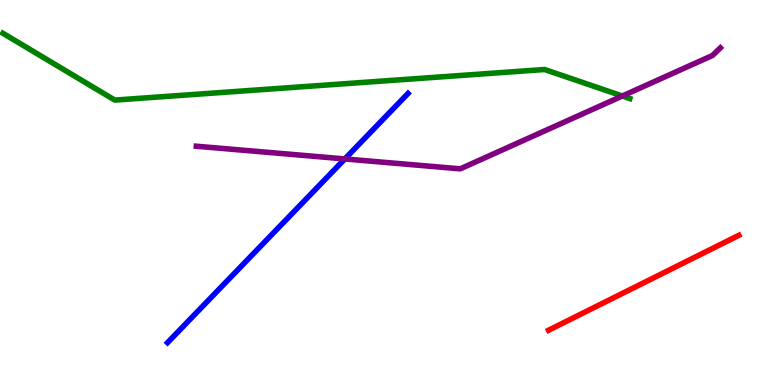[{'lines': ['blue', 'red'], 'intersections': []}, {'lines': ['green', 'red'], 'intersections': []}, {'lines': ['purple', 'red'], 'intersections': []}, {'lines': ['blue', 'green'], 'intersections': []}, {'lines': ['blue', 'purple'], 'intersections': [{'x': 4.45, 'y': 5.87}]}, {'lines': ['green', 'purple'], 'intersections': [{'x': 8.03, 'y': 7.51}]}]